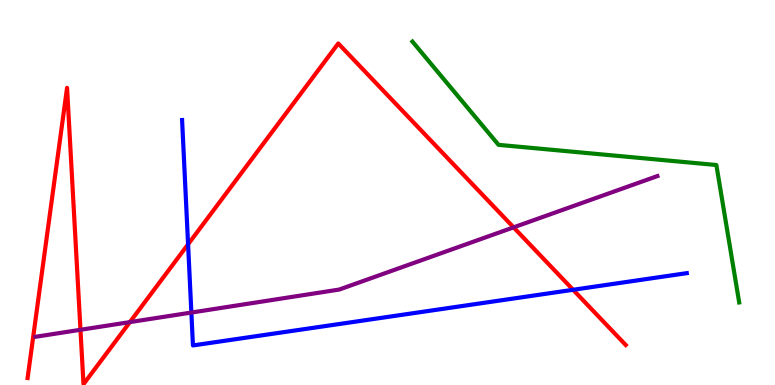[{'lines': ['blue', 'red'], 'intersections': [{'x': 2.43, 'y': 3.65}, {'x': 7.39, 'y': 2.47}]}, {'lines': ['green', 'red'], 'intersections': []}, {'lines': ['purple', 'red'], 'intersections': [{'x': 1.04, 'y': 1.43}, {'x': 1.68, 'y': 1.63}, {'x': 6.63, 'y': 4.09}]}, {'lines': ['blue', 'green'], 'intersections': []}, {'lines': ['blue', 'purple'], 'intersections': [{'x': 2.47, 'y': 1.88}]}, {'lines': ['green', 'purple'], 'intersections': []}]